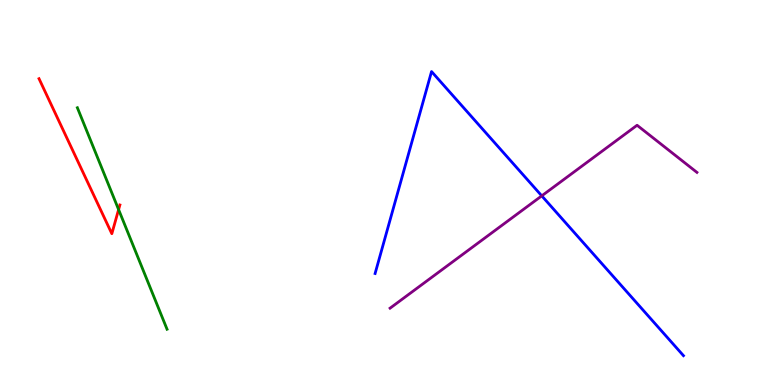[{'lines': ['blue', 'red'], 'intersections': []}, {'lines': ['green', 'red'], 'intersections': [{'x': 1.53, 'y': 4.56}]}, {'lines': ['purple', 'red'], 'intersections': []}, {'lines': ['blue', 'green'], 'intersections': []}, {'lines': ['blue', 'purple'], 'intersections': [{'x': 6.99, 'y': 4.91}]}, {'lines': ['green', 'purple'], 'intersections': []}]